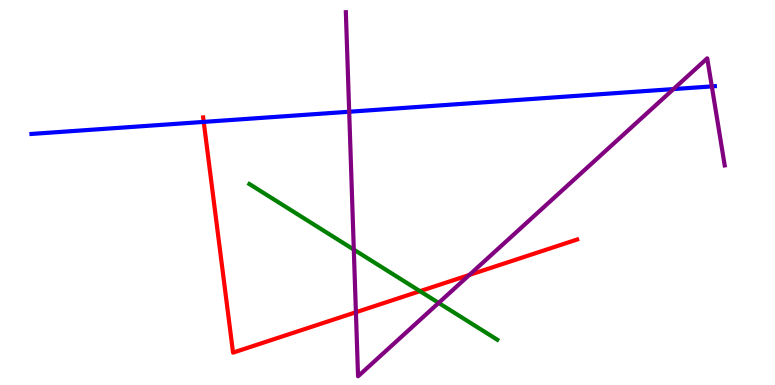[{'lines': ['blue', 'red'], 'intersections': [{'x': 2.63, 'y': 6.83}]}, {'lines': ['green', 'red'], 'intersections': [{'x': 5.42, 'y': 2.44}]}, {'lines': ['purple', 'red'], 'intersections': [{'x': 4.59, 'y': 1.89}, {'x': 6.06, 'y': 2.86}]}, {'lines': ['blue', 'green'], 'intersections': []}, {'lines': ['blue', 'purple'], 'intersections': [{'x': 4.51, 'y': 7.1}, {'x': 8.69, 'y': 7.69}, {'x': 9.18, 'y': 7.76}]}, {'lines': ['green', 'purple'], 'intersections': [{'x': 4.57, 'y': 3.52}, {'x': 5.66, 'y': 2.13}]}]